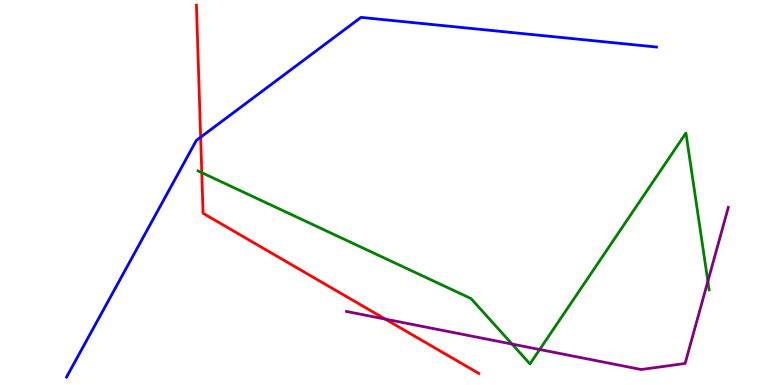[{'lines': ['blue', 'red'], 'intersections': [{'x': 2.59, 'y': 6.44}]}, {'lines': ['green', 'red'], 'intersections': [{'x': 2.6, 'y': 5.52}]}, {'lines': ['purple', 'red'], 'intersections': [{'x': 4.97, 'y': 1.71}]}, {'lines': ['blue', 'green'], 'intersections': []}, {'lines': ['blue', 'purple'], 'intersections': []}, {'lines': ['green', 'purple'], 'intersections': [{'x': 6.61, 'y': 1.06}, {'x': 6.96, 'y': 0.922}, {'x': 9.13, 'y': 2.7}]}]